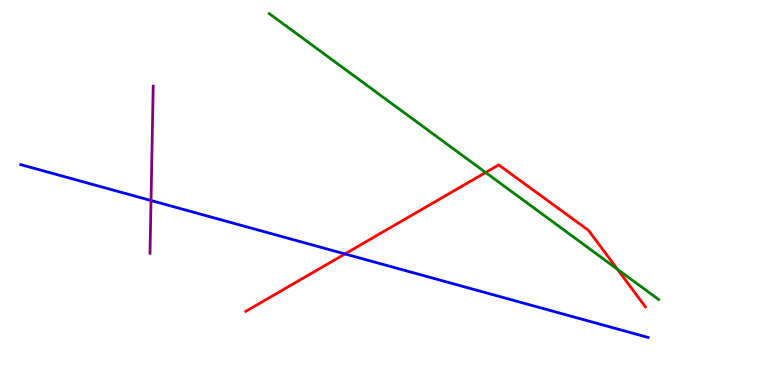[{'lines': ['blue', 'red'], 'intersections': [{'x': 4.45, 'y': 3.4}]}, {'lines': ['green', 'red'], 'intersections': [{'x': 6.27, 'y': 5.52}, {'x': 7.97, 'y': 3.01}]}, {'lines': ['purple', 'red'], 'intersections': []}, {'lines': ['blue', 'green'], 'intersections': []}, {'lines': ['blue', 'purple'], 'intersections': [{'x': 1.95, 'y': 4.79}]}, {'lines': ['green', 'purple'], 'intersections': []}]